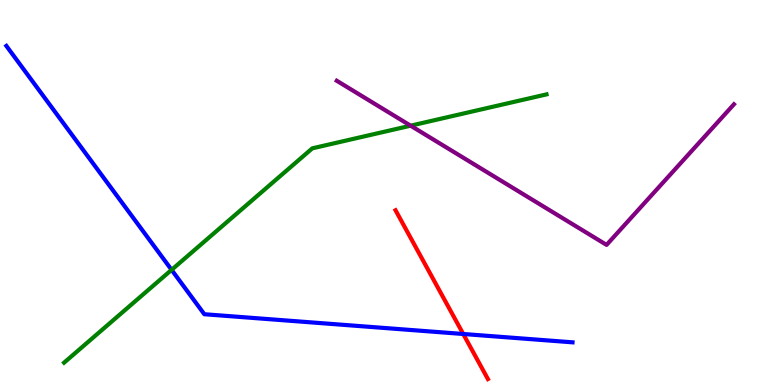[{'lines': ['blue', 'red'], 'intersections': [{'x': 5.98, 'y': 1.32}]}, {'lines': ['green', 'red'], 'intersections': []}, {'lines': ['purple', 'red'], 'intersections': []}, {'lines': ['blue', 'green'], 'intersections': [{'x': 2.21, 'y': 2.99}]}, {'lines': ['blue', 'purple'], 'intersections': []}, {'lines': ['green', 'purple'], 'intersections': [{'x': 5.3, 'y': 6.74}]}]